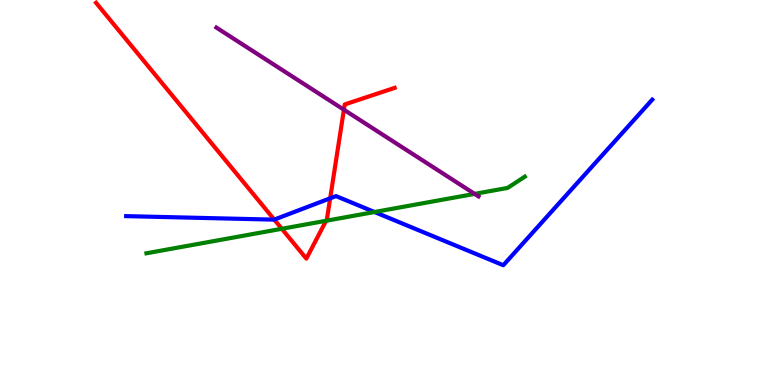[{'lines': ['blue', 'red'], 'intersections': [{'x': 3.54, 'y': 4.3}, {'x': 4.26, 'y': 4.85}]}, {'lines': ['green', 'red'], 'intersections': [{'x': 3.64, 'y': 4.06}, {'x': 4.21, 'y': 4.27}]}, {'lines': ['purple', 'red'], 'intersections': [{'x': 4.44, 'y': 7.15}]}, {'lines': ['blue', 'green'], 'intersections': [{'x': 4.83, 'y': 4.49}]}, {'lines': ['blue', 'purple'], 'intersections': []}, {'lines': ['green', 'purple'], 'intersections': [{'x': 6.12, 'y': 4.96}]}]